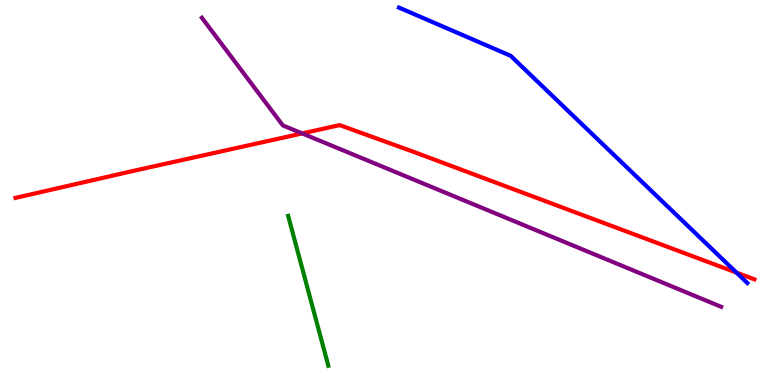[{'lines': ['blue', 'red'], 'intersections': [{'x': 9.5, 'y': 2.92}]}, {'lines': ['green', 'red'], 'intersections': []}, {'lines': ['purple', 'red'], 'intersections': [{'x': 3.9, 'y': 6.53}]}, {'lines': ['blue', 'green'], 'intersections': []}, {'lines': ['blue', 'purple'], 'intersections': []}, {'lines': ['green', 'purple'], 'intersections': []}]